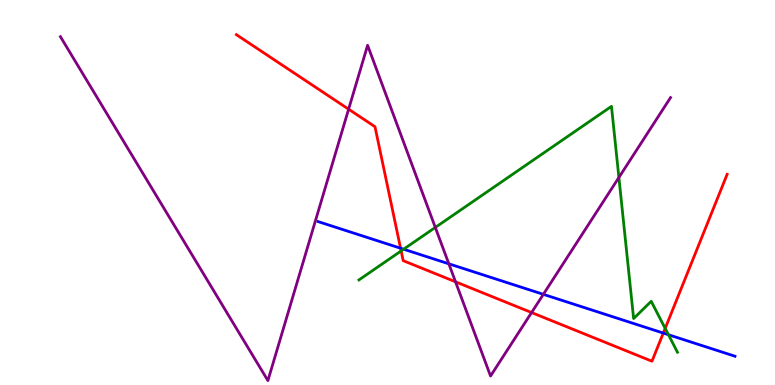[{'lines': ['blue', 'red'], 'intersections': [{'x': 5.17, 'y': 3.55}, {'x': 8.56, 'y': 1.35}]}, {'lines': ['green', 'red'], 'intersections': [{'x': 5.18, 'y': 3.48}, {'x': 8.58, 'y': 1.47}]}, {'lines': ['purple', 'red'], 'intersections': [{'x': 4.5, 'y': 7.16}, {'x': 5.88, 'y': 2.68}, {'x': 6.86, 'y': 1.88}]}, {'lines': ['blue', 'green'], 'intersections': [{'x': 5.21, 'y': 3.53}, {'x': 8.63, 'y': 1.31}]}, {'lines': ['blue', 'purple'], 'intersections': [{'x': 5.79, 'y': 3.15}, {'x': 7.01, 'y': 2.35}]}, {'lines': ['green', 'purple'], 'intersections': [{'x': 5.62, 'y': 4.09}, {'x': 7.99, 'y': 5.39}]}]